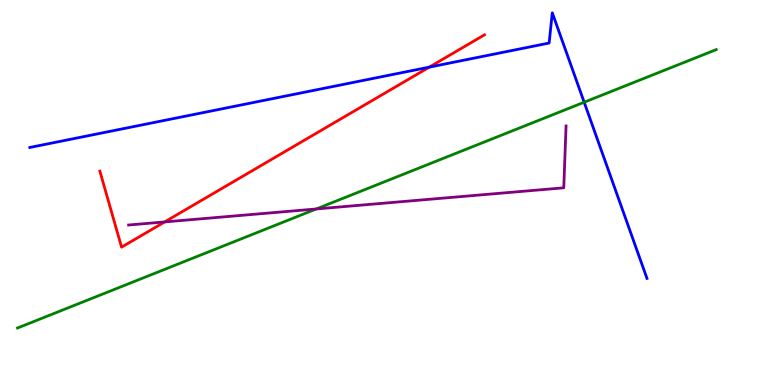[{'lines': ['blue', 'red'], 'intersections': [{'x': 5.54, 'y': 8.26}]}, {'lines': ['green', 'red'], 'intersections': []}, {'lines': ['purple', 'red'], 'intersections': [{'x': 2.12, 'y': 4.24}]}, {'lines': ['blue', 'green'], 'intersections': [{'x': 7.54, 'y': 7.34}]}, {'lines': ['blue', 'purple'], 'intersections': []}, {'lines': ['green', 'purple'], 'intersections': [{'x': 4.08, 'y': 4.57}]}]